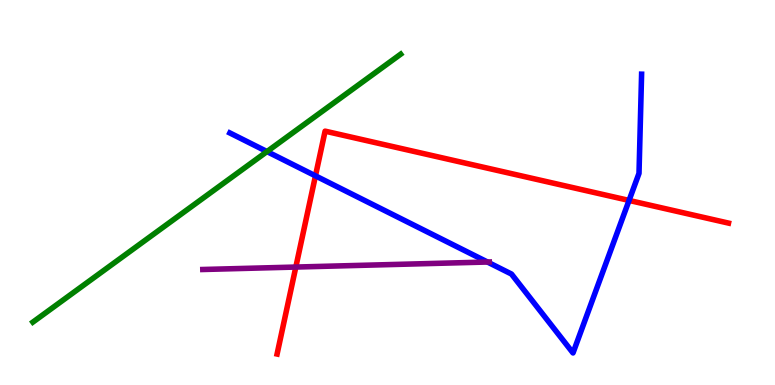[{'lines': ['blue', 'red'], 'intersections': [{'x': 4.07, 'y': 5.43}, {'x': 8.12, 'y': 4.79}]}, {'lines': ['green', 'red'], 'intersections': []}, {'lines': ['purple', 'red'], 'intersections': [{'x': 3.82, 'y': 3.06}]}, {'lines': ['blue', 'green'], 'intersections': [{'x': 3.45, 'y': 6.06}]}, {'lines': ['blue', 'purple'], 'intersections': [{'x': 6.29, 'y': 3.19}]}, {'lines': ['green', 'purple'], 'intersections': []}]